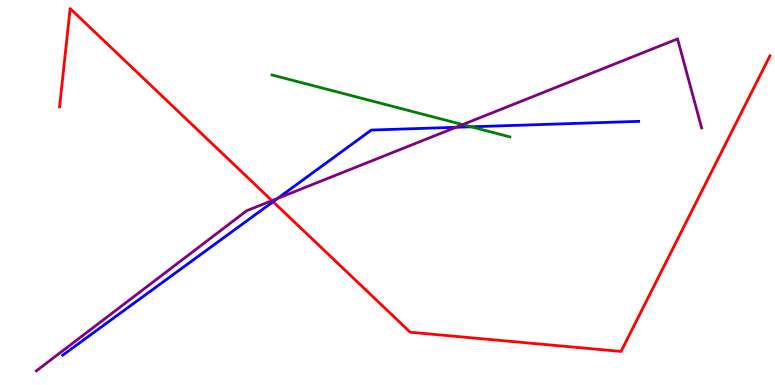[{'lines': ['blue', 'red'], 'intersections': [{'x': 3.52, 'y': 4.76}]}, {'lines': ['green', 'red'], 'intersections': []}, {'lines': ['purple', 'red'], 'intersections': [{'x': 3.51, 'y': 4.79}]}, {'lines': ['blue', 'green'], 'intersections': [{'x': 6.08, 'y': 6.71}]}, {'lines': ['blue', 'purple'], 'intersections': [{'x': 3.58, 'y': 4.85}, {'x': 5.88, 'y': 6.69}]}, {'lines': ['green', 'purple'], 'intersections': [{'x': 5.97, 'y': 6.76}]}]